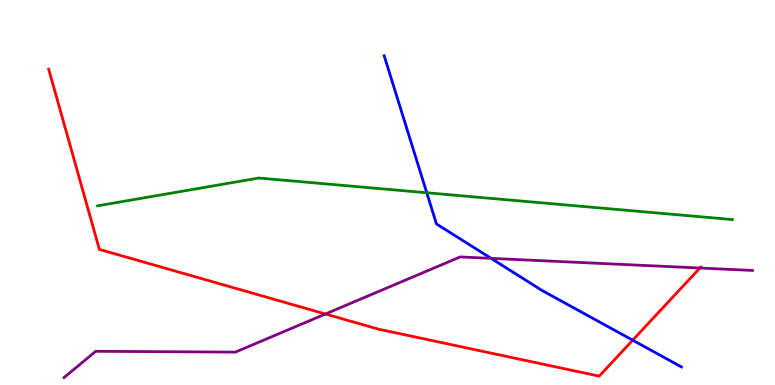[{'lines': ['blue', 'red'], 'intersections': [{'x': 8.16, 'y': 1.16}]}, {'lines': ['green', 'red'], 'intersections': []}, {'lines': ['purple', 'red'], 'intersections': [{'x': 4.2, 'y': 1.84}, {'x': 9.03, 'y': 3.04}]}, {'lines': ['blue', 'green'], 'intersections': [{'x': 5.51, 'y': 4.99}]}, {'lines': ['blue', 'purple'], 'intersections': [{'x': 6.34, 'y': 3.29}]}, {'lines': ['green', 'purple'], 'intersections': []}]